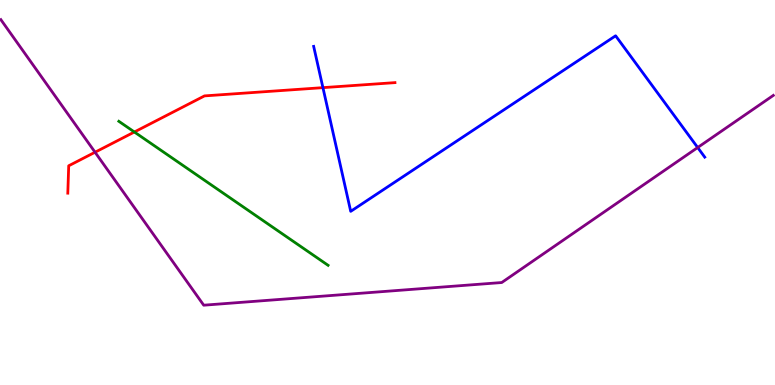[{'lines': ['blue', 'red'], 'intersections': [{'x': 4.17, 'y': 7.72}]}, {'lines': ['green', 'red'], 'intersections': [{'x': 1.73, 'y': 6.57}]}, {'lines': ['purple', 'red'], 'intersections': [{'x': 1.23, 'y': 6.05}]}, {'lines': ['blue', 'green'], 'intersections': []}, {'lines': ['blue', 'purple'], 'intersections': [{'x': 9.0, 'y': 6.17}]}, {'lines': ['green', 'purple'], 'intersections': []}]